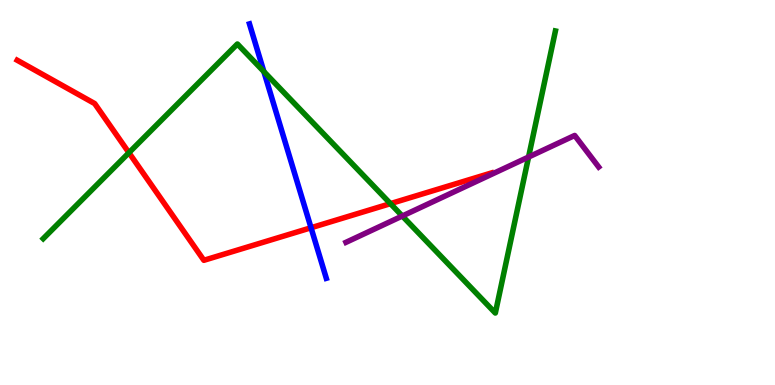[{'lines': ['blue', 'red'], 'intersections': [{'x': 4.01, 'y': 4.08}]}, {'lines': ['green', 'red'], 'intersections': [{'x': 1.66, 'y': 6.03}, {'x': 5.04, 'y': 4.71}]}, {'lines': ['purple', 'red'], 'intersections': []}, {'lines': ['blue', 'green'], 'intersections': [{'x': 3.4, 'y': 8.14}]}, {'lines': ['blue', 'purple'], 'intersections': []}, {'lines': ['green', 'purple'], 'intersections': [{'x': 5.19, 'y': 4.39}, {'x': 6.82, 'y': 5.92}]}]